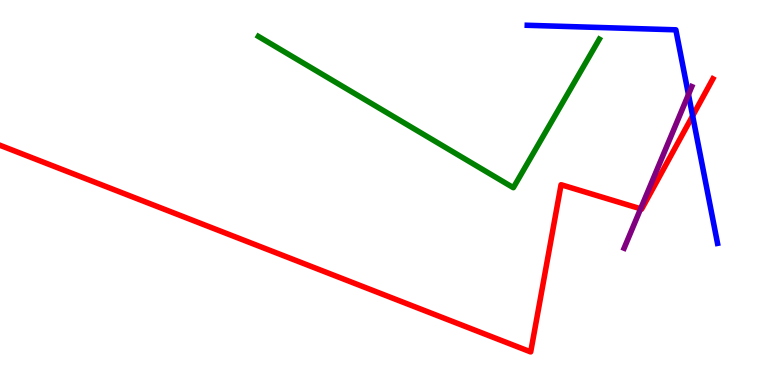[{'lines': ['blue', 'red'], 'intersections': [{'x': 8.94, 'y': 6.99}]}, {'lines': ['green', 'red'], 'intersections': []}, {'lines': ['purple', 'red'], 'intersections': [{'x': 8.27, 'y': 4.58}]}, {'lines': ['blue', 'green'], 'intersections': []}, {'lines': ['blue', 'purple'], 'intersections': [{'x': 8.88, 'y': 7.55}]}, {'lines': ['green', 'purple'], 'intersections': []}]